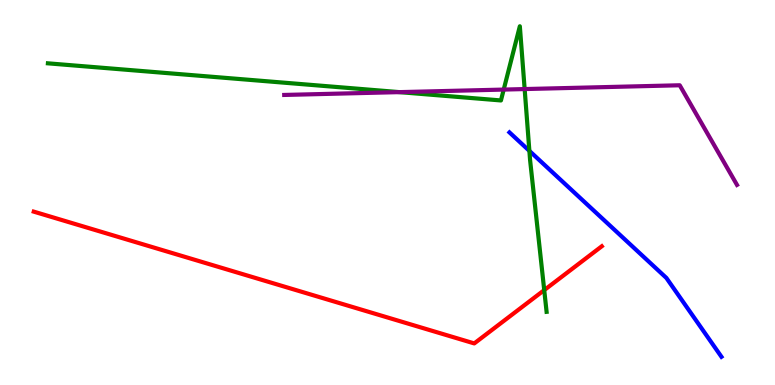[{'lines': ['blue', 'red'], 'intersections': []}, {'lines': ['green', 'red'], 'intersections': [{'x': 7.02, 'y': 2.46}]}, {'lines': ['purple', 'red'], 'intersections': []}, {'lines': ['blue', 'green'], 'intersections': [{'x': 6.83, 'y': 6.08}]}, {'lines': ['blue', 'purple'], 'intersections': []}, {'lines': ['green', 'purple'], 'intersections': [{'x': 5.15, 'y': 7.61}, {'x': 6.5, 'y': 7.67}, {'x': 6.77, 'y': 7.69}]}]